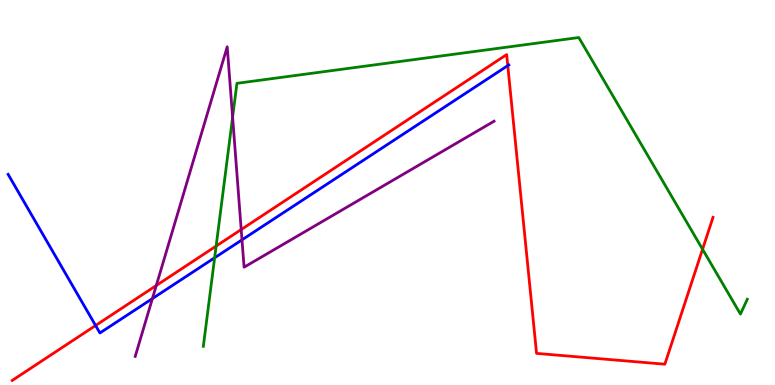[{'lines': ['blue', 'red'], 'intersections': [{'x': 1.23, 'y': 1.55}, {'x': 6.55, 'y': 8.3}]}, {'lines': ['green', 'red'], 'intersections': [{'x': 2.79, 'y': 3.61}, {'x': 9.07, 'y': 3.53}]}, {'lines': ['purple', 'red'], 'intersections': [{'x': 2.02, 'y': 2.58}, {'x': 3.11, 'y': 4.04}]}, {'lines': ['blue', 'green'], 'intersections': [{'x': 2.77, 'y': 3.3}]}, {'lines': ['blue', 'purple'], 'intersections': [{'x': 1.97, 'y': 2.24}, {'x': 3.12, 'y': 3.77}]}, {'lines': ['green', 'purple'], 'intersections': [{'x': 3.0, 'y': 6.96}]}]